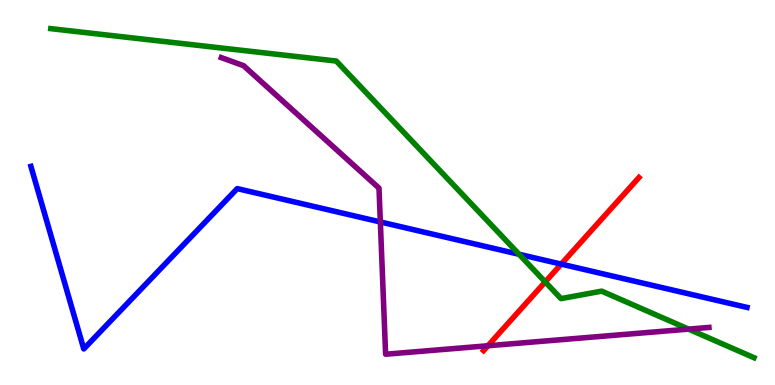[{'lines': ['blue', 'red'], 'intersections': [{'x': 7.24, 'y': 3.14}]}, {'lines': ['green', 'red'], 'intersections': [{'x': 7.04, 'y': 2.68}]}, {'lines': ['purple', 'red'], 'intersections': [{'x': 6.3, 'y': 1.02}]}, {'lines': ['blue', 'green'], 'intersections': [{'x': 6.7, 'y': 3.4}]}, {'lines': ['blue', 'purple'], 'intersections': [{'x': 4.91, 'y': 4.23}]}, {'lines': ['green', 'purple'], 'intersections': [{'x': 8.88, 'y': 1.45}]}]